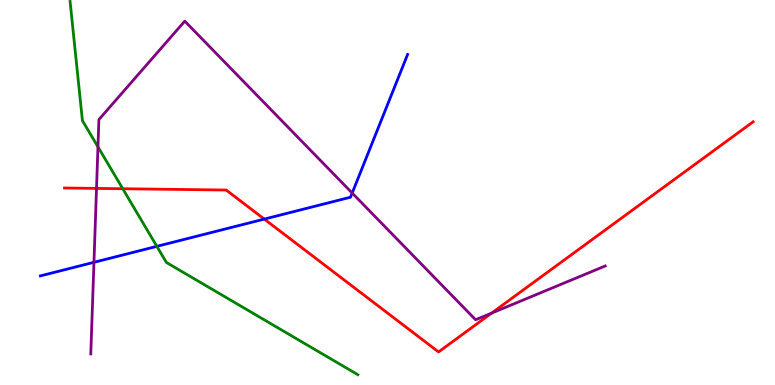[{'lines': ['blue', 'red'], 'intersections': [{'x': 3.41, 'y': 4.31}]}, {'lines': ['green', 'red'], 'intersections': [{'x': 1.58, 'y': 5.1}]}, {'lines': ['purple', 'red'], 'intersections': [{'x': 1.25, 'y': 5.11}, {'x': 6.34, 'y': 1.87}]}, {'lines': ['blue', 'green'], 'intersections': [{'x': 2.02, 'y': 3.6}]}, {'lines': ['blue', 'purple'], 'intersections': [{'x': 1.21, 'y': 3.19}, {'x': 4.54, 'y': 4.99}]}, {'lines': ['green', 'purple'], 'intersections': [{'x': 1.26, 'y': 6.19}]}]